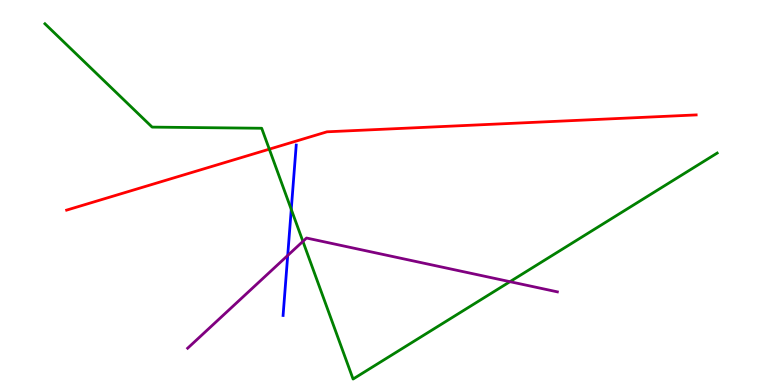[{'lines': ['blue', 'red'], 'intersections': []}, {'lines': ['green', 'red'], 'intersections': [{'x': 3.47, 'y': 6.13}]}, {'lines': ['purple', 'red'], 'intersections': []}, {'lines': ['blue', 'green'], 'intersections': [{'x': 3.76, 'y': 4.56}]}, {'lines': ['blue', 'purple'], 'intersections': [{'x': 3.71, 'y': 3.36}]}, {'lines': ['green', 'purple'], 'intersections': [{'x': 3.91, 'y': 3.73}, {'x': 6.58, 'y': 2.68}]}]